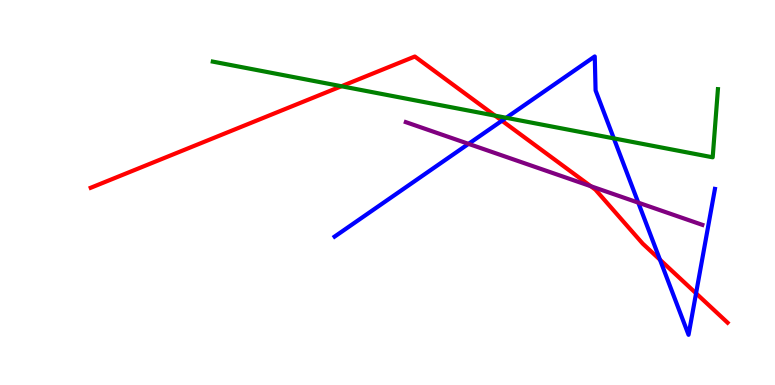[{'lines': ['blue', 'red'], 'intersections': [{'x': 6.48, 'y': 6.86}, {'x': 8.52, 'y': 3.25}, {'x': 8.98, 'y': 2.38}]}, {'lines': ['green', 'red'], 'intersections': [{'x': 4.41, 'y': 7.76}, {'x': 6.39, 'y': 7.0}]}, {'lines': ['purple', 'red'], 'intersections': [{'x': 7.62, 'y': 5.16}]}, {'lines': ['blue', 'green'], 'intersections': [{'x': 6.53, 'y': 6.94}, {'x': 7.92, 'y': 6.41}]}, {'lines': ['blue', 'purple'], 'intersections': [{'x': 6.05, 'y': 6.26}, {'x': 8.24, 'y': 4.74}]}, {'lines': ['green', 'purple'], 'intersections': []}]